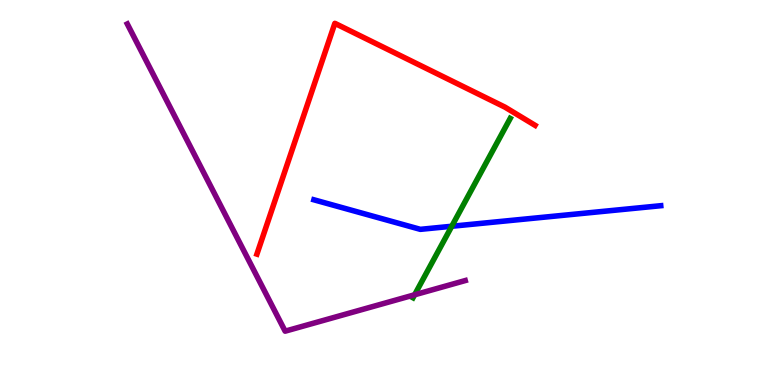[{'lines': ['blue', 'red'], 'intersections': []}, {'lines': ['green', 'red'], 'intersections': []}, {'lines': ['purple', 'red'], 'intersections': []}, {'lines': ['blue', 'green'], 'intersections': [{'x': 5.83, 'y': 4.12}]}, {'lines': ['blue', 'purple'], 'intersections': []}, {'lines': ['green', 'purple'], 'intersections': [{'x': 5.35, 'y': 2.34}]}]